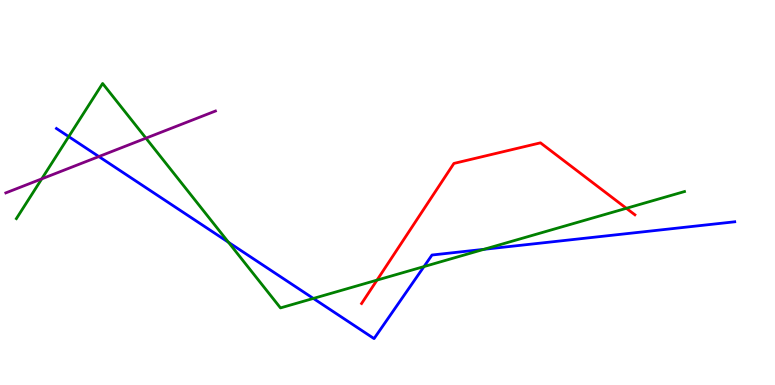[{'lines': ['blue', 'red'], 'intersections': []}, {'lines': ['green', 'red'], 'intersections': [{'x': 4.86, 'y': 2.72}, {'x': 8.08, 'y': 4.59}]}, {'lines': ['purple', 'red'], 'intersections': []}, {'lines': ['blue', 'green'], 'intersections': [{'x': 0.887, 'y': 6.45}, {'x': 2.95, 'y': 3.71}, {'x': 4.04, 'y': 2.25}, {'x': 5.47, 'y': 3.08}, {'x': 6.24, 'y': 3.52}]}, {'lines': ['blue', 'purple'], 'intersections': [{'x': 1.28, 'y': 5.93}]}, {'lines': ['green', 'purple'], 'intersections': [{'x': 0.539, 'y': 5.35}, {'x': 1.88, 'y': 6.41}]}]